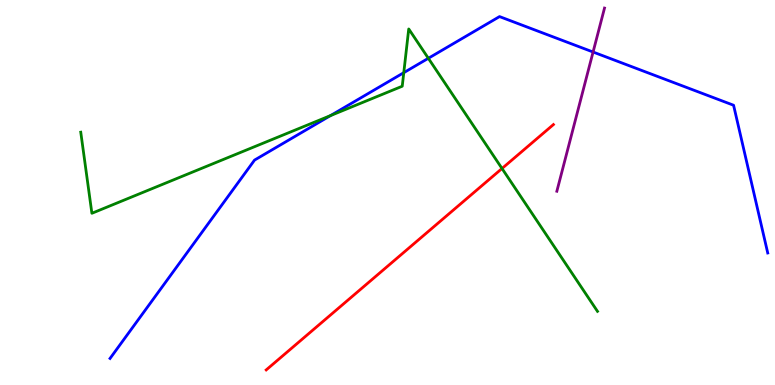[{'lines': ['blue', 'red'], 'intersections': []}, {'lines': ['green', 'red'], 'intersections': [{'x': 6.48, 'y': 5.62}]}, {'lines': ['purple', 'red'], 'intersections': []}, {'lines': ['blue', 'green'], 'intersections': [{'x': 4.26, 'y': 7.0}, {'x': 5.21, 'y': 8.11}, {'x': 5.53, 'y': 8.49}]}, {'lines': ['blue', 'purple'], 'intersections': [{'x': 7.65, 'y': 8.65}]}, {'lines': ['green', 'purple'], 'intersections': []}]